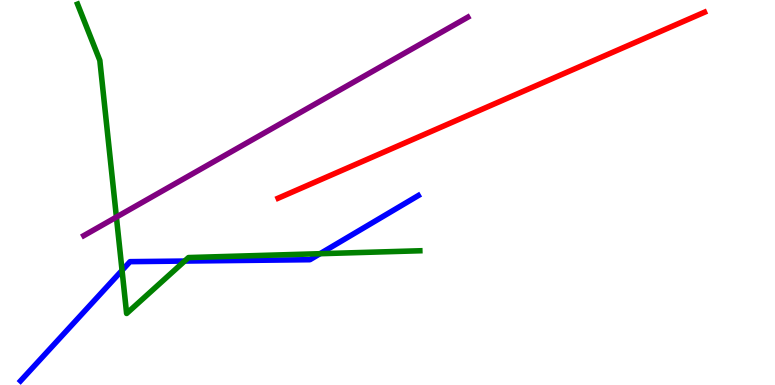[{'lines': ['blue', 'red'], 'intersections': []}, {'lines': ['green', 'red'], 'intersections': []}, {'lines': ['purple', 'red'], 'intersections': []}, {'lines': ['blue', 'green'], 'intersections': [{'x': 1.57, 'y': 2.98}, {'x': 2.38, 'y': 3.22}, {'x': 4.13, 'y': 3.41}]}, {'lines': ['blue', 'purple'], 'intersections': []}, {'lines': ['green', 'purple'], 'intersections': [{'x': 1.5, 'y': 4.36}]}]